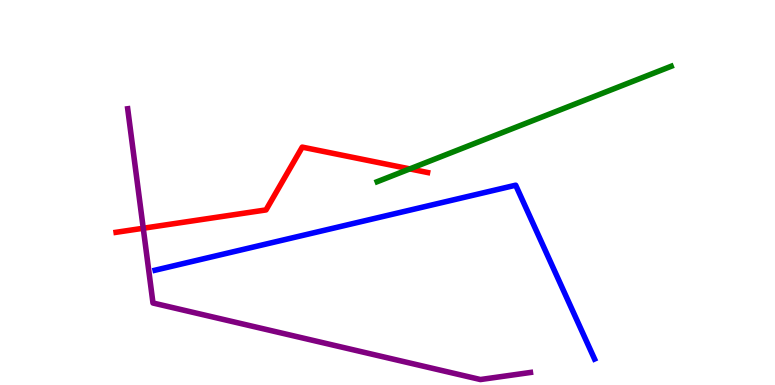[{'lines': ['blue', 'red'], 'intersections': []}, {'lines': ['green', 'red'], 'intersections': [{'x': 5.29, 'y': 5.61}]}, {'lines': ['purple', 'red'], 'intersections': [{'x': 1.85, 'y': 4.07}]}, {'lines': ['blue', 'green'], 'intersections': []}, {'lines': ['blue', 'purple'], 'intersections': []}, {'lines': ['green', 'purple'], 'intersections': []}]